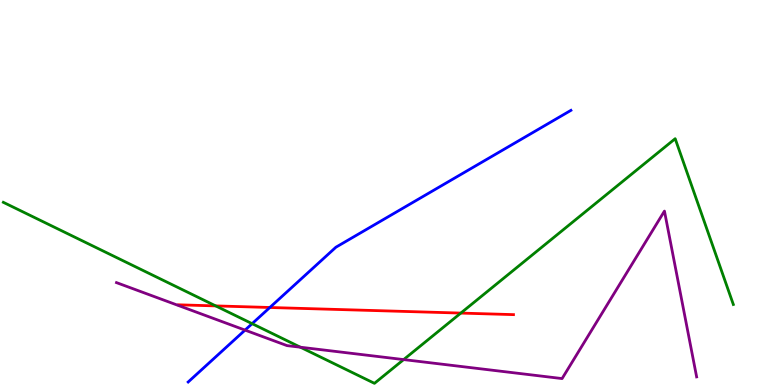[{'lines': ['blue', 'red'], 'intersections': [{'x': 3.48, 'y': 2.01}]}, {'lines': ['green', 'red'], 'intersections': [{'x': 2.78, 'y': 2.05}, {'x': 5.95, 'y': 1.87}]}, {'lines': ['purple', 'red'], 'intersections': []}, {'lines': ['blue', 'green'], 'intersections': [{'x': 3.25, 'y': 1.59}]}, {'lines': ['blue', 'purple'], 'intersections': [{'x': 3.16, 'y': 1.43}]}, {'lines': ['green', 'purple'], 'intersections': [{'x': 3.88, 'y': 0.981}, {'x': 5.21, 'y': 0.66}]}]